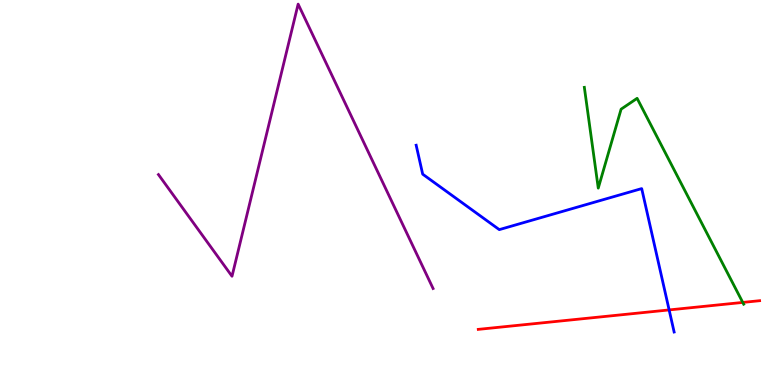[{'lines': ['blue', 'red'], 'intersections': [{'x': 8.63, 'y': 1.95}]}, {'lines': ['green', 'red'], 'intersections': [{'x': 9.58, 'y': 2.14}]}, {'lines': ['purple', 'red'], 'intersections': []}, {'lines': ['blue', 'green'], 'intersections': []}, {'lines': ['blue', 'purple'], 'intersections': []}, {'lines': ['green', 'purple'], 'intersections': []}]